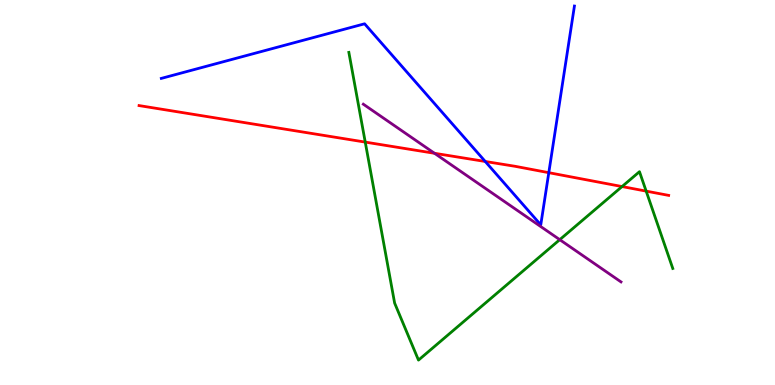[{'lines': ['blue', 'red'], 'intersections': [{'x': 6.26, 'y': 5.81}, {'x': 7.08, 'y': 5.51}]}, {'lines': ['green', 'red'], 'intersections': [{'x': 4.71, 'y': 6.31}, {'x': 8.03, 'y': 5.15}, {'x': 8.34, 'y': 5.04}]}, {'lines': ['purple', 'red'], 'intersections': [{'x': 5.61, 'y': 6.02}]}, {'lines': ['blue', 'green'], 'intersections': []}, {'lines': ['blue', 'purple'], 'intersections': []}, {'lines': ['green', 'purple'], 'intersections': [{'x': 7.22, 'y': 3.77}]}]